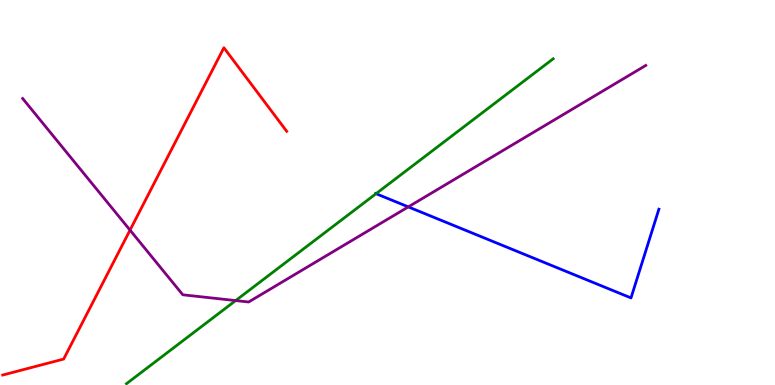[{'lines': ['blue', 'red'], 'intersections': []}, {'lines': ['green', 'red'], 'intersections': []}, {'lines': ['purple', 'red'], 'intersections': [{'x': 1.68, 'y': 4.02}]}, {'lines': ['blue', 'green'], 'intersections': [{'x': 4.85, 'y': 4.97}]}, {'lines': ['blue', 'purple'], 'intersections': [{'x': 5.27, 'y': 4.63}]}, {'lines': ['green', 'purple'], 'intersections': [{'x': 3.04, 'y': 2.19}]}]